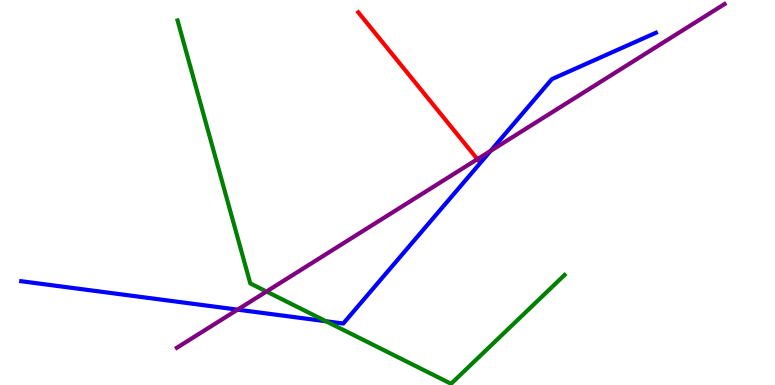[{'lines': ['blue', 'red'], 'intersections': []}, {'lines': ['green', 'red'], 'intersections': []}, {'lines': ['purple', 'red'], 'intersections': [{'x': 6.16, 'y': 5.87}]}, {'lines': ['blue', 'green'], 'intersections': [{'x': 4.21, 'y': 1.66}]}, {'lines': ['blue', 'purple'], 'intersections': [{'x': 3.07, 'y': 1.96}, {'x': 6.33, 'y': 6.08}]}, {'lines': ['green', 'purple'], 'intersections': [{'x': 3.44, 'y': 2.43}]}]